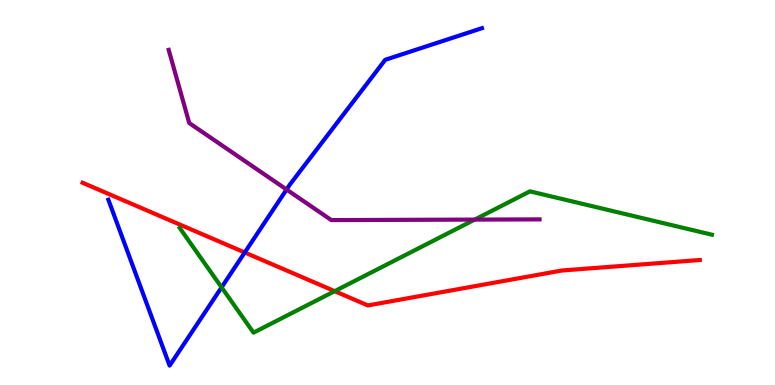[{'lines': ['blue', 'red'], 'intersections': [{'x': 3.16, 'y': 3.44}]}, {'lines': ['green', 'red'], 'intersections': [{'x': 4.32, 'y': 2.44}]}, {'lines': ['purple', 'red'], 'intersections': []}, {'lines': ['blue', 'green'], 'intersections': [{'x': 2.86, 'y': 2.54}]}, {'lines': ['blue', 'purple'], 'intersections': [{'x': 3.7, 'y': 5.08}]}, {'lines': ['green', 'purple'], 'intersections': [{'x': 6.13, 'y': 4.3}]}]